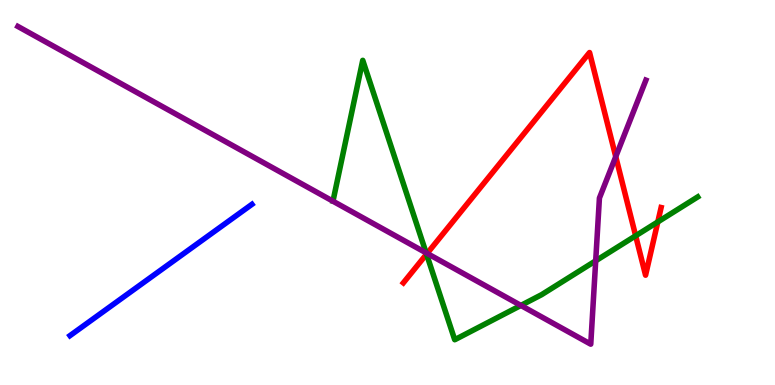[{'lines': ['blue', 'red'], 'intersections': []}, {'lines': ['green', 'red'], 'intersections': [{'x': 5.5, 'y': 3.4}, {'x': 8.2, 'y': 3.88}, {'x': 8.49, 'y': 4.24}]}, {'lines': ['purple', 'red'], 'intersections': [{'x': 5.51, 'y': 3.42}, {'x': 7.95, 'y': 5.93}]}, {'lines': ['blue', 'green'], 'intersections': []}, {'lines': ['blue', 'purple'], 'intersections': []}, {'lines': ['green', 'purple'], 'intersections': [{'x': 5.5, 'y': 3.43}, {'x': 6.72, 'y': 2.07}, {'x': 7.69, 'y': 3.23}]}]